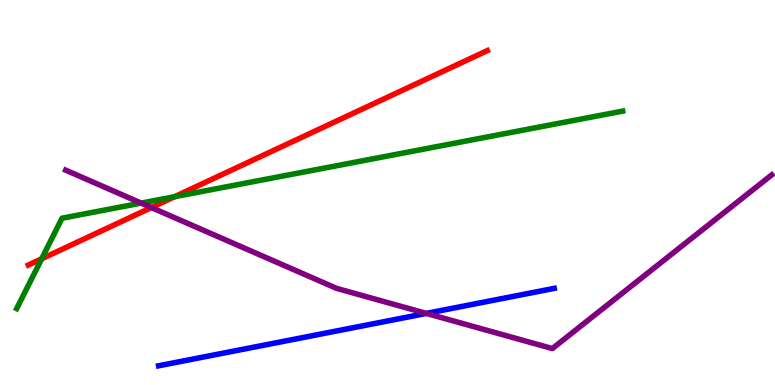[{'lines': ['blue', 'red'], 'intersections': []}, {'lines': ['green', 'red'], 'intersections': [{'x': 0.538, 'y': 3.28}, {'x': 2.25, 'y': 4.89}]}, {'lines': ['purple', 'red'], 'intersections': [{'x': 1.95, 'y': 4.61}]}, {'lines': ['blue', 'green'], 'intersections': []}, {'lines': ['blue', 'purple'], 'intersections': [{'x': 5.5, 'y': 1.86}]}, {'lines': ['green', 'purple'], 'intersections': [{'x': 1.82, 'y': 4.72}]}]